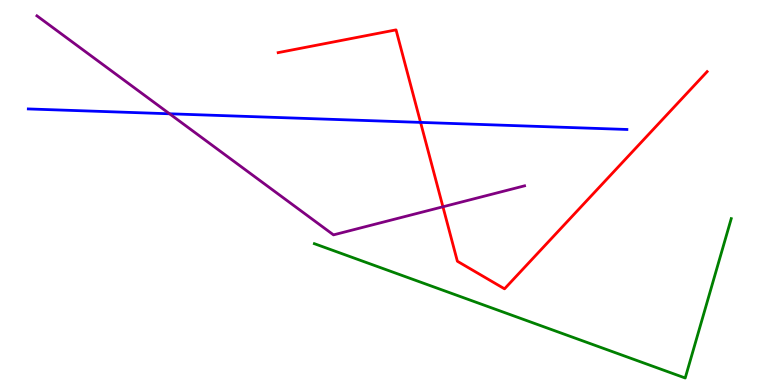[{'lines': ['blue', 'red'], 'intersections': [{'x': 5.43, 'y': 6.82}]}, {'lines': ['green', 'red'], 'intersections': []}, {'lines': ['purple', 'red'], 'intersections': [{'x': 5.72, 'y': 4.63}]}, {'lines': ['blue', 'green'], 'intersections': []}, {'lines': ['blue', 'purple'], 'intersections': [{'x': 2.19, 'y': 7.04}]}, {'lines': ['green', 'purple'], 'intersections': []}]